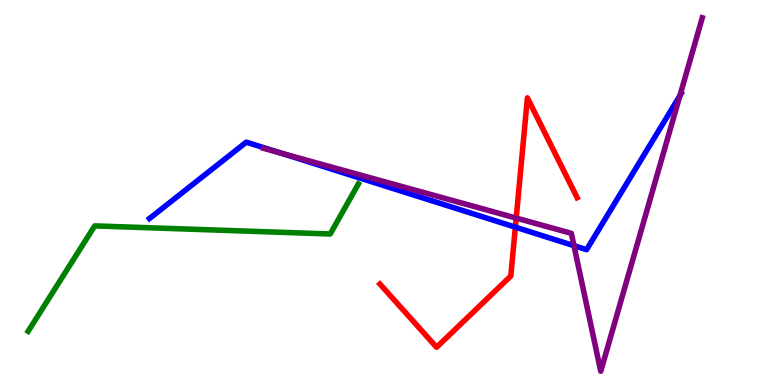[{'lines': ['blue', 'red'], 'intersections': [{'x': 6.65, 'y': 4.1}]}, {'lines': ['green', 'red'], 'intersections': []}, {'lines': ['purple', 'red'], 'intersections': [{'x': 6.66, 'y': 4.34}]}, {'lines': ['blue', 'green'], 'intersections': []}, {'lines': ['blue', 'purple'], 'intersections': [{'x': 3.63, 'y': 6.02}, {'x': 7.41, 'y': 3.62}, {'x': 8.77, 'y': 7.51}]}, {'lines': ['green', 'purple'], 'intersections': []}]